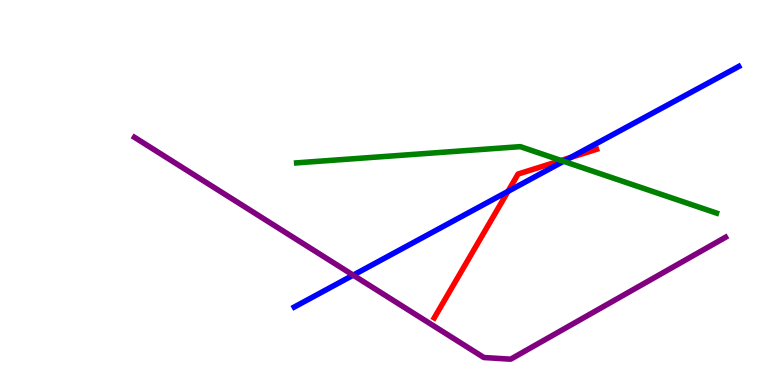[{'lines': ['blue', 'red'], 'intersections': [{'x': 6.55, 'y': 5.03}, {'x': 7.36, 'y': 5.91}]}, {'lines': ['green', 'red'], 'intersections': [{'x': 7.24, 'y': 5.83}]}, {'lines': ['purple', 'red'], 'intersections': []}, {'lines': ['blue', 'green'], 'intersections': [{'x': 7.27, 'y': 5.81}]}, {'lines': ['blue', 'purple'], 'intersections': [{'x': 4.56, 'y': 2.85}]}, {'lines': ['green', 'purple'], 'intersections': []}]